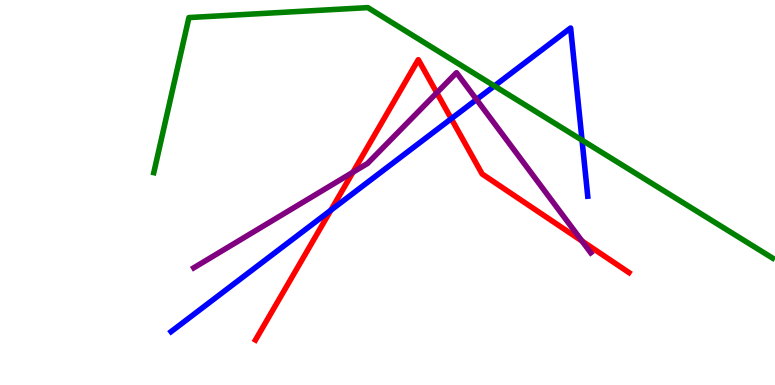[{'lines': ['blue', 'red'], 'intersections': [{'x': 4.27, 'y': 4.54}, {'x': 5.82, 'y': 6.92}]}, {'lines': ['green', 'red'], 'intersections': []}, {'lines': ['purple', 'red'], 'intersections': [{'x': 4.55, 'y': 5.53}, {'x': 5.64, 'y': 7.59}, {'x': 7.51, 'y': 3.74}]}, {'lines': ['blue', 'green'], 'intersections': [{'x': 6.38, 'y': 7.77}, {'x': 7.51, 'y': 6.36}]}, {'lines': ['blue', 'purple'], 'intersections': [{'x': 6.15, 'y': 7.42}]}, {'lines': ['green', 'purple'], 'intersections': []}]